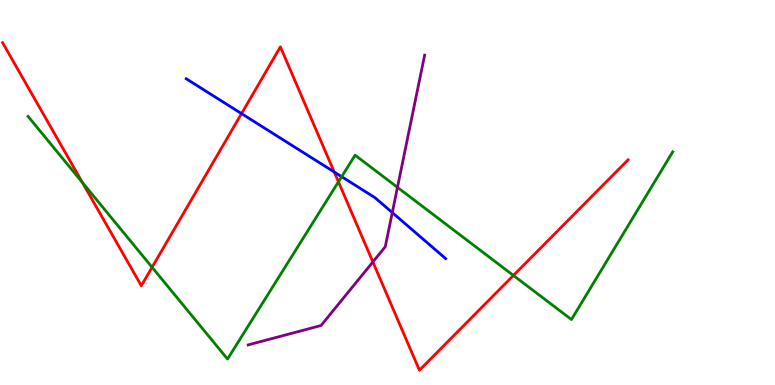[{'lines': ['blue', 'red'], 'intersections': [{'x': 3.12, 'y': 7.05}, {'x': 4.31, 'y': 5.53}]}, {'lines': ['green', 'red'], 'intersections': [{'x': 1.06, 'y': 5.26}, {'x': 1.96, 'y': 3.06}, {'x': 4.37, 'y': 5.28}, {'x': 6.62, 'y': 2.85}]}, {'lines': ['purple', 'red'], 'intersections': [{'x': 4.81, 'y': 3.2}]}, {'lines': ['blue', 'green'], 'intersections': [{'x': 4.41, 'y': 5.41}]}, {'lines': ['blue', 'purple'], 'intersections': [{'x': 5.06, 'y': 4.48}]}, {'lines': ['green', 'purple'], 'intersections': [{'x': 5.13, 'y': 5.13}]}]